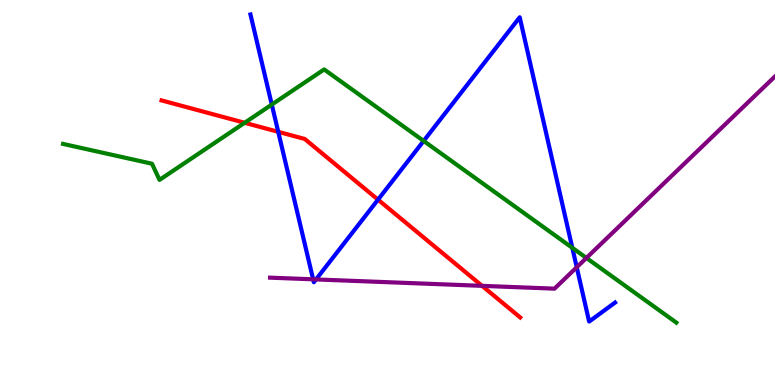[{'lines': ['blue', 'red'], 'intersections': [{'x': 3.59, 'y': 6.58}, {'x': 4.88, 'y': 4.81}]}, {'lines': ['green', 'red'], 'intersections': [{'x': 3.16, 'y': 6.81}]}, {'lines': ['purple', 'red'], 'intersections': [{'x': 6.22, 'y': 2.58}]}, {'lines': ['blue', 'green'], 'intersections': [{'x': 3.51, 'y': 7.28}, {'x': 5.47, 'y': 6.34}, {'x': 7.38, 'y': 3.56}]}, {'lines': ['blue', 'purple'], 'intersections': [{'x': 4.04, 'y': 2.74}, {'x': 4.08, 'y': 2.74}, {'x': 7.44, 'y': 3.06}]}, {'lines': ['green', 'purple'], 'intersections': [{'x': 7.57, 'y': 3.3}]}]